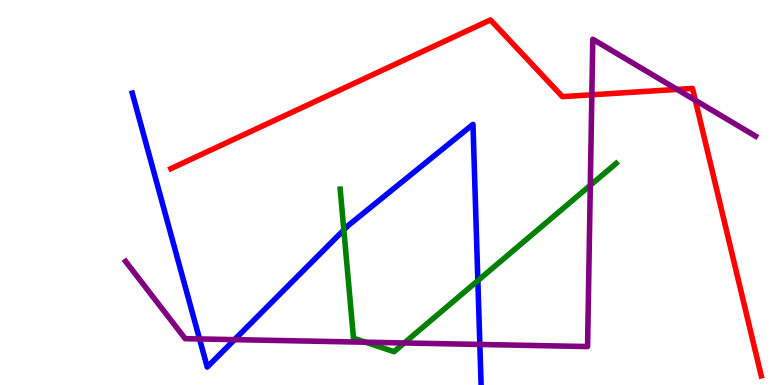[{'lines': ['blue', 'red'], 'intersections': []}, {'lines': ['green', 'red'], 'intersections': []}, {'lines': ['purple', 'red'], 'intersections': [{'x': 7.64, 'y': 7.54}, {'x': 8.74, 'y': 7.68}, {'x': 8.97, 'y': 7.4}]}, {'lines': ['blue', 'green'], 'intersections': [{'x': 4.44, 'y': 4.03}, {'x': 6.17, 'y': 2.71}]}, {'lines': ['blue', 'purple'], 'intersections': [{'x': 2.57, 'y': 1.2}, {'x': 3.03, 'y': 1.18}, {'x': 6.19, 'y': 1.05}]}, {'lines': ['green', 'purple'], 'intersections': [{'x': 4.72, 'y': 1.11}, {'x': 5.22, 'y': 1.09}, {'x': 7.62, 'y': 5.19}]}]